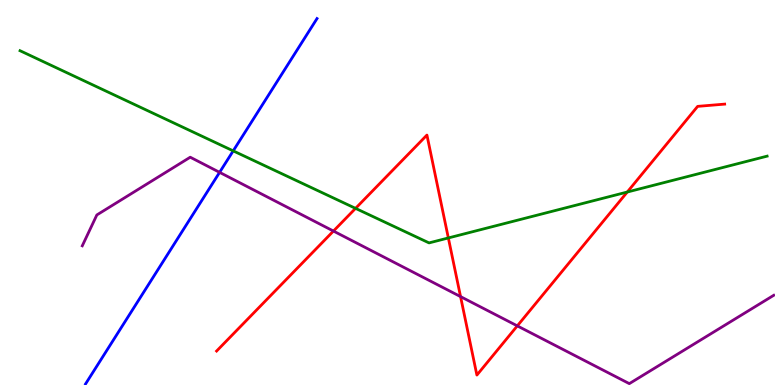[{'lines': ['blue', 'red'], 'intersections': []}, {'lines': ['green', 'red'], 'intersections': [{'x': 4.59, 'y': 4.59}, {'x': 5.79, 'y': 3.82}, {'x': 8.09, 'y': 5.01}]}, {'lines': ['purple', 'red'], 'intersections': [{'x': 4.3, 'y': 4.0}, {'x': 5.94, 'y': 2.3}, {'x': 6.67, 'y': 1.54}]}, {'lines': ['blue', 'green'], 'intersections': [{'x': 3.01, 'y': 6.08}]}, {'lines': ['blue', 'purple'], 'intersections': [{'x': 2.83, 'y': 5.52}]}, {'lines': ['green', 'purple'], 'intersections': []}]